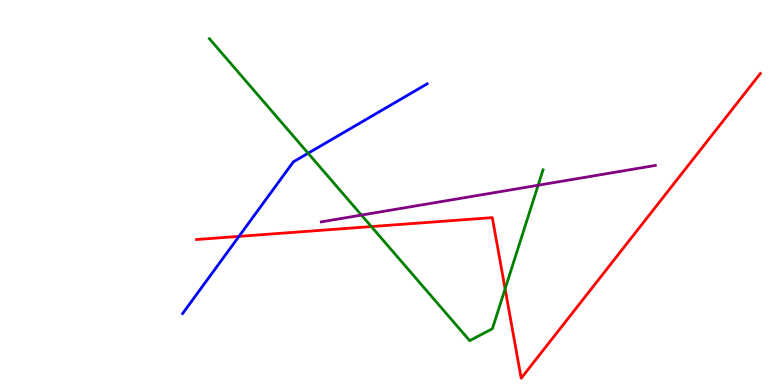[{'lines': ['blue', 'red'], 'intersections': [{'x': 3.08, 'y': 3.86}]}, {'lines': ['green', 'red'], 'intersections': [{'x': 4.79, 'y': 4.11}, {'x': 6.52, 'y': 2.5}]}, {'lines': ['purple', 'red'], 'intersections': []}, {'lines': ['blue', 'green'], 'intersections': [{'x': 3.98, 'y': 6.02}]}, {'lines': ['blue', 'purple'], 'intersections': []}, {'lines': ['green', 'purple'], 'intersections': [{'x': 4.66, 'y': 4.41}, {'x': 6.94, 'y': 5.19}]}]